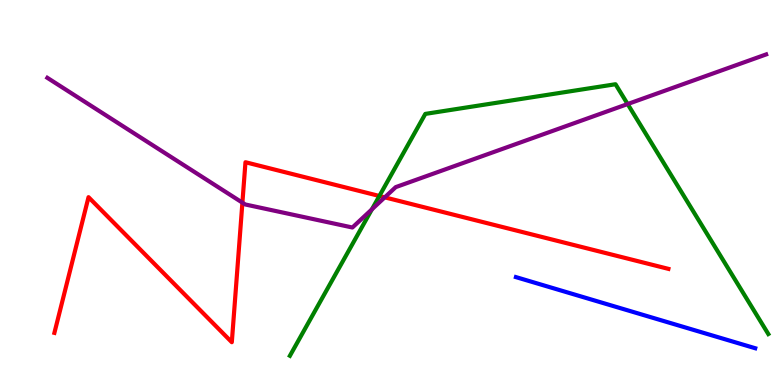[{'lines': ['blue', 'red'], 'intersections': []}, {'lines': ['green', 'red'], 'intersections': [{'x': 4.9, 'y': 4.91}]}, {'lines': ['purple', 'red'], 'intersections': [{'x': 3.13, 'y': 4.74}, {'x': 4.96, 'y': 4.87}]}, {'lines': ['blue', 'green'], 'intersections': []}, {'lines': ['blue', 'purple'], 'intersections': []}, {'lines': ['green', 'purple'], 'intersections': [{'x': 4.8, 'y': 4.56}, {'x': 8.1, 'y': 7.3}]}]